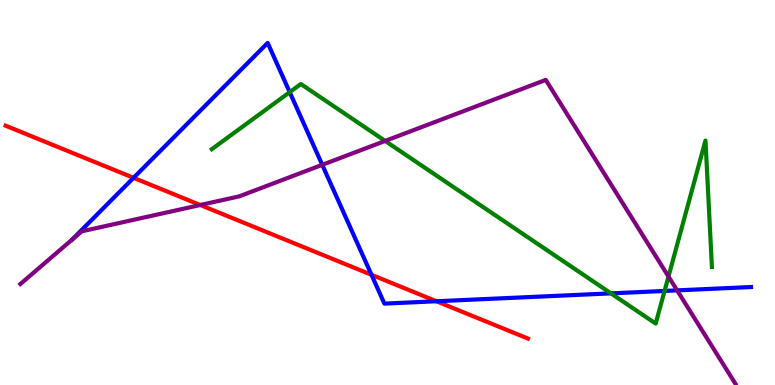[{'lines': ['blue', 'red'], 'intersections': [{'x': 1.72, 'y': 5.38}, {'x': 4.79, 'y': 2.86}, {'x': 5.63, 'y': 2.18}]}, {'lines': ['green', 'red'], 'intersections': []}, {'lines': ['purple', 'red'], 'intersections': [{'x': 2.58, 'y': 4.68}]}, {'lines': ['blue', 'green'], 'intersections': [{'x': 3.74, 'y': 7.61}, {'x': 7.88, 'y': 2.38}, {'x': 8.58, 'y': 2.44}]}, {'lines': ['blue', 'purple'], 'intersections': [{'x': 0.935, 'y': 3.79}, {'x': 4.16, 'y': 5.72}, {'x': 8.74, 'y': 2.46}]}, {'lines': ['green', 'purple'], 'intersections': [{'x': 4.97, 'y': 6.34}, {'x': 8.63, 'y': 2.82}]}]